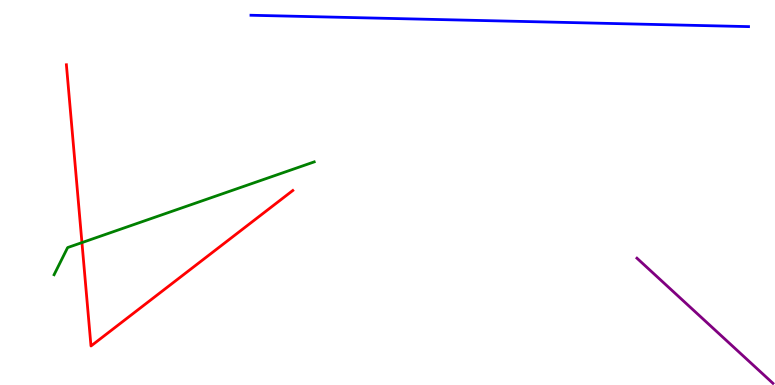[{'lines': ['blue', 'red'], 'intersections': []}, {'lines': ['green', 'red'], 'intersections': [{'x': 1.06, 'y': 3.7}]}, {'lines': ['purple', 'red'], 'intersections': []}, {'lines': ['blue', 'green'], 'intersections': []}, {'lines': ['blue', 'purple'], 'intersections': []}, {'lines': ['green', 'purple'], 'intersections': []}]